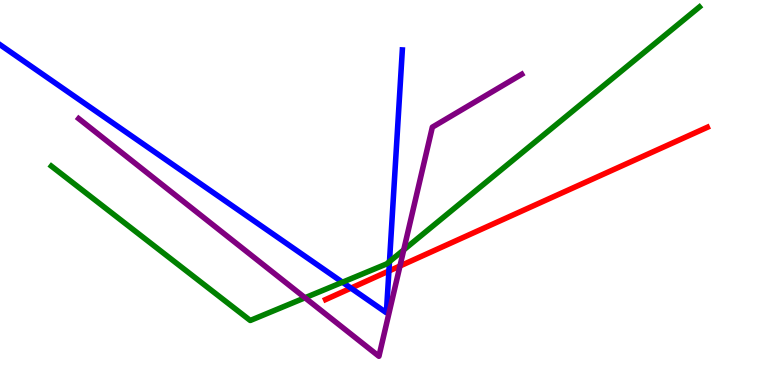[{'lines': ['blue', 'red'], 'intersections': [{'x': 4.53, 'y': 2.52}, {'x': 5.02, 'y': 2.96}]}, {'lines': ['green', 'red'], 'intersections': []}, {'lines': ['purple', 'red'], 'intersections': [{'x': 5.16, 'y': 3.09}]}, {'lines': ['blue', 'green'], 'intersections': [{'x': 4.42, 'y': 2.67}, {'x': 5.03, 'y': 3.21}]}, {'lines': ['blue', 'purple'], 'intersections': []}, {'lines': ['green', 'purple'], 'intersections': [{'x': 3.94, 'y': 2.27}, {'x': 5.21, 'y': 3.51}]}]